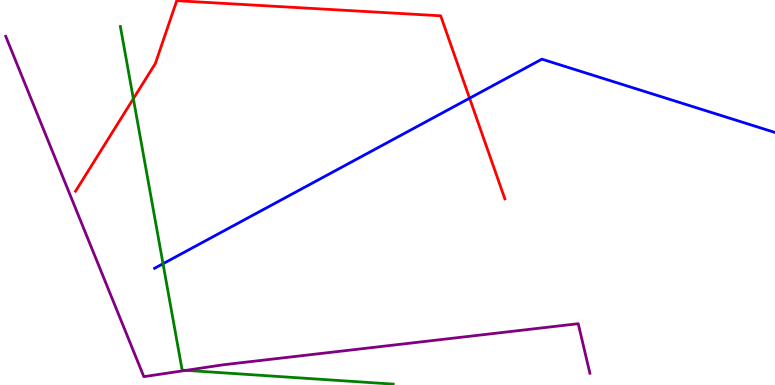[{'lines': ['blue', 'red'], 'intersections': [{'x': 6.06, 'y': 7.45}]}, {'lines': ['green', 'red'], 'intersections': [{'x': 1.72, 'y': 7.44}]}, {'lines': ['purple', 'red'], 'intersections': []}, {'lines': ['blue', 'green'], 'intersections': [{'x': 2.1, 'y': 3.15}]}, {'lines': ['blue', 'purple'], 'intersections': []}, {'lines': ['green', 'purple'], 'intersections': [{'x': 2.4, 'y': 0.38}]}]